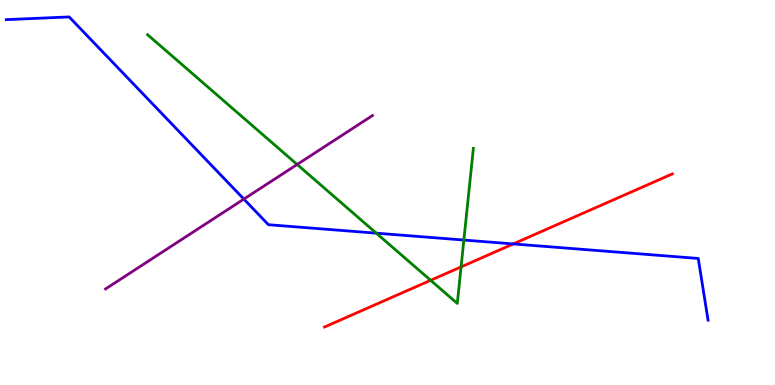[{'lines': ['blue', 'red'], 'intersections': [{'x': 6.62, 'y': 3.66}]}, {'lines': ['green', 'red'], 'intersections': [{'x': 5.56, 'y': 2.72}, {'x': 5.95, 'y': 3.07}]}, {'lines': ['purple', 'red'], 'intersections': []}, {'lines': ['blue', 'green'], 'intersections': [{'x': 4.86, 'y': 3.94}, {'x': 5.99, 'y': 3.76}]}, {'lines': ['blue', 'purple'], 'intersections': [{'x': 3.15, 'y': 4.83}]}, {'lines': ['green', 'purple'], 'intersections': [{'x': 3.83, 'y': 5.73}]}]